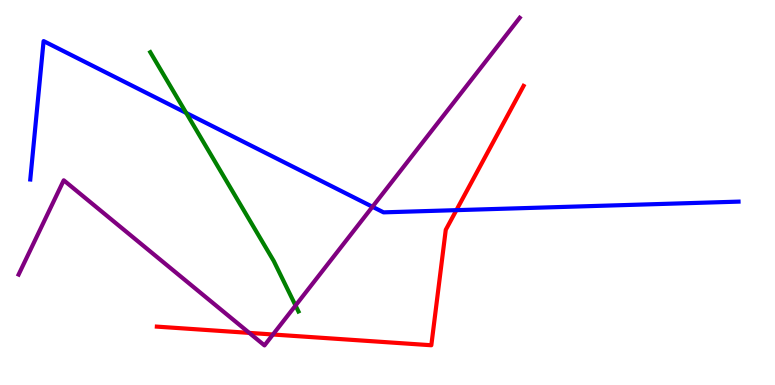[{'lines': ['blue', 'red'], 'intersections': [{'x': 5.89, 'y': 4.54}]}, {'lines': ['green', 'red'], 'intersections': []}, {'lines': ['purple', 'red'], 'intersections': [{'x': 3.22, 'y': 1.35}, {'x': 3.52, 'y': 1.31}]}, {'lines': ['blue', 'green'], 'intersections': [{'x': 2.4, 'y': 7.07}]}, {'lines': ['blue', 'purple'], 'intersections': [{'x': 4.81, 'y': 4.63}]}, {'lines': ['green', 'purple'], 'intersections': [{'x': 3.81, 'y': 2.06}]}]